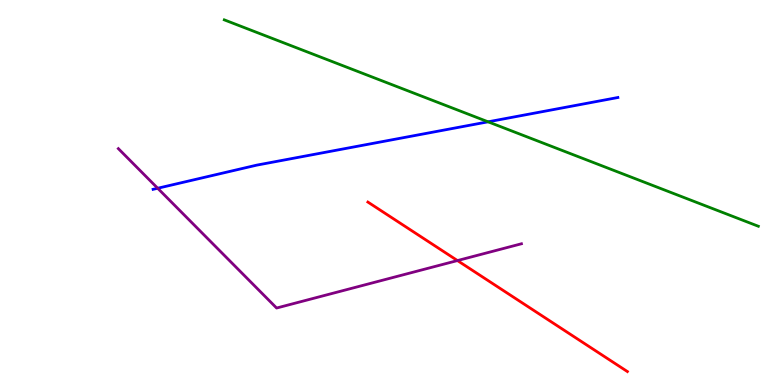[{'lines': ['blue', 'red'], 'intersections': []}, {'lines': ['green', 'red'], 'intersections': []}, {'lines': ['purple', 'red'], 'intersections': [{'x': 5.9, 'y': 3.23}]}, {'lines': ['blue', 'green'], 'intersections': [{'x': 6.3, 'y': 6.84}]}, {'lines': ['blue', 'purple'], 'intersections': [{'x': 2.03, 'y': 5.11}]}, {'lines': ['green', 'purple'], 'intersections': []}]